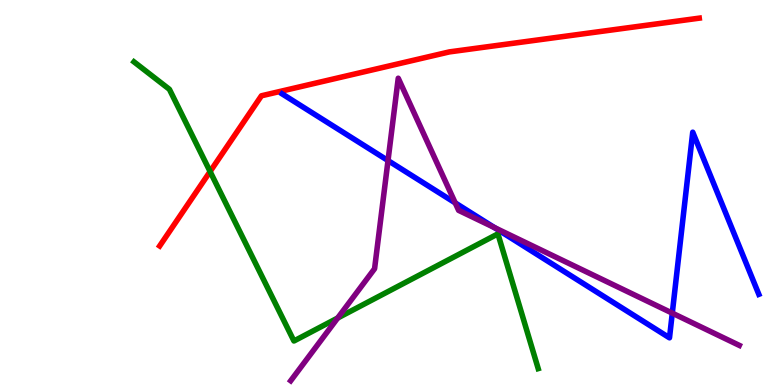[{'lines': ['blue', 'red'], 'intersections': []}, {'lines': ['green', 'red'], 'intersections': [{'x': 2.71, 'y': 5.54}]}, {'lines': ['purple', 'red'], 'intersections': []}, {'lines': ['blue', 'green'], 'intersections': []}, {'lines': ['blue', 'purple'], 'intersections': [{'x': 5.01, 'y': 5.83}, {'x': 5.87, 'y': 4.73}, {'x': 6.38, 'y': 4.09}, {'x': 8.67, 'y': 1.87}]}, {'lines': ['green', 'purple'], 'intersections': [{'x': 4.36, 'y': 1.74}]}]